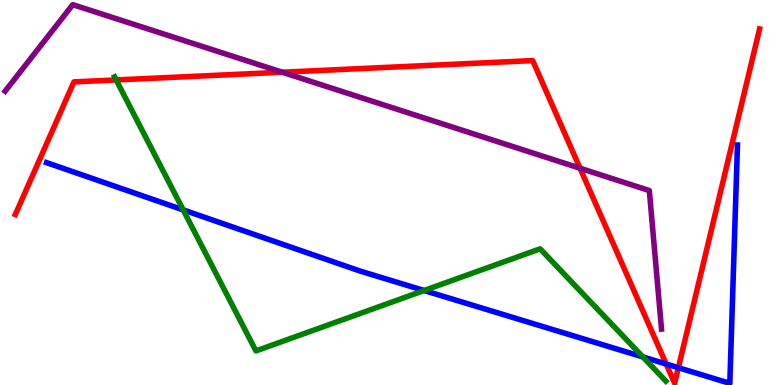[{'lines': ['blue', 'red'], 'intersections': [{'x': 8.6, 'y': 0.545}, {'x': 8.75, 'y': 0.449}]}, {'lines': ['green', 'red'], 'intersections': [{'x': 1.5, 'y': 7.92}]}, {'lines': ['purple', 'red'], 'intersections': [{'x': 3.64, 'y': 8.12}, {'x': 7.48, 'y': 5.63}]}, {'lines': ['blue', 'green'], 'intersections': [{'x': 2.36, 'y': 4.55}, {'x': 5.47, 'y': 2.45}, {'x': 8.3, 'y': 0.729}]}, {'lines': ['blue', 'purple'], 'intersections': []}, {'lines': ['green', 'purple'], 'intersections': []}]